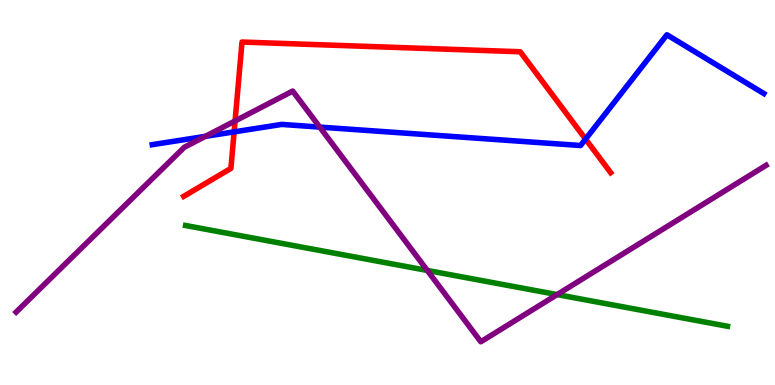[{'lines': ['blue', 'red'], 'intersections': [{'x': 3.02, 'y': 6.58}, {'x': 7.56, 'y': 6.39}]}, {'lines': ['green', 'red'], 'intersections': []}, {'lines': ['purple', 'red'], 'intersections': [{'x': 3.03, 'y': 6.86}]}, {'lines': ['blue', 'green'], 'intersections': []}, {'lines': ['blue', 'purple'], 'intersections': [{'x': 2.65, 'y': 6.46}, {'x': 4.13, 'y': 6.7}]}, {'lines': ['green', 'purple'], 'intersections': [{'x': 5.51, 'y': 2.98}, {'x': 7.19, 'y': 2.35}]}]